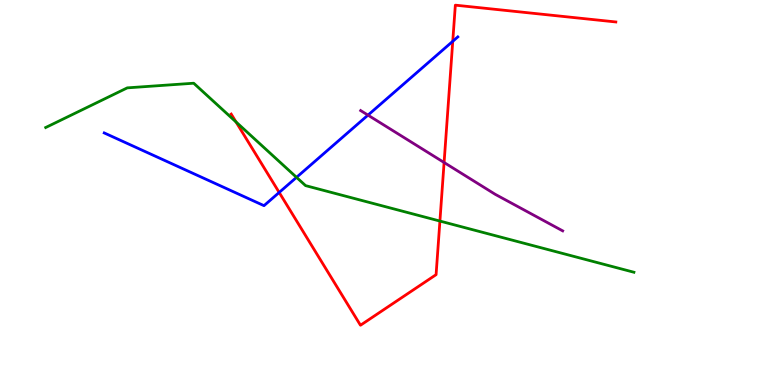[{'lines': ['blue', 'red'], 'intersections': [{'x': 3.6, 'y': 5.0}, {'x': 5.84, 'y': 8.93}]}, {'lines': ['green', 'red'], 'intersections': [{'x': 3.05, 'y': 6.83}, {'x': 5.68, 'y': 4.26}]}, {'lines': ['purple', 'red'], 'intersections': [{'x': 5.73, 'y': 5.78}]}, {'lines': ['blue', 'green'], 'intersections': [{'x': 3.83, 'y': 5.39}]}, {'lines': ['blue', 'purple'], 'intersections': [{'x': 4.75, 'y': 7.01}]}, {'lines': ['green', 'purple'], 'intersections': []}]